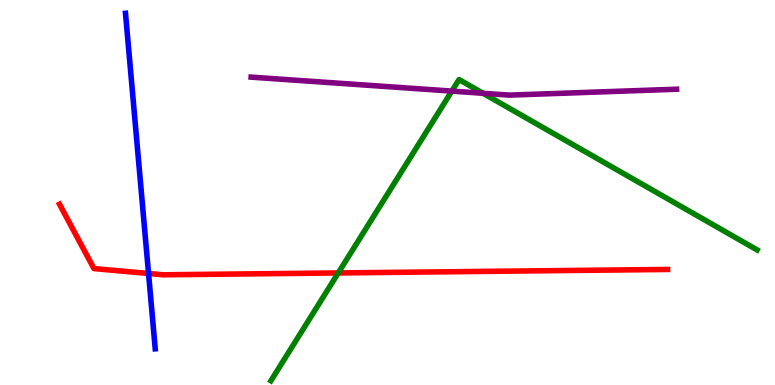[{'lines': ['blue', 'red'], 'intersections': [{'x': 1.92, 'y': 2.9}]}, {'lines': ['green', 'red'], 'intersections': [{'x': 4.36, 'y': 2.91}]}, {'lines': ['purple', 'red'], 'intersections': []}, {'lines': ['blue', 'green'], 'intersections': []}, {'lines': ['blue', 'purple'], 'intersections': []}, {'lines': ['green', 'purple'], 'intersections': [{'x': 5.83, 'y': 7.63}, {'x': 6.23, 'y': 7.58}]}]